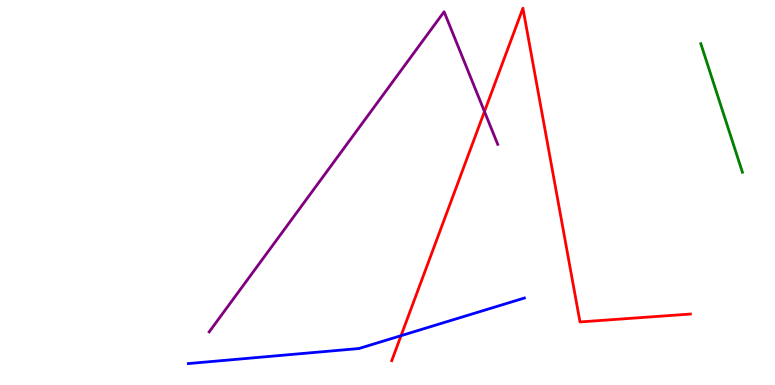[{'lines': ['blue', 'red'], 'intersections': [{'x': 5.17, 'y': 1.28}]}, {'lines': ['green', 'red'], 'intersections': []}, {'lines': ['purple', 'red'], 'intersections': [{'x': 6.25, 'y': 7.1}]}, {'lines': ['blue', 'green'], 'intersections': []}, {'lines': ['blue', 'purple'], 'intersections': []}, {'lines': ['green', 'purple'], 'intersections': []}]